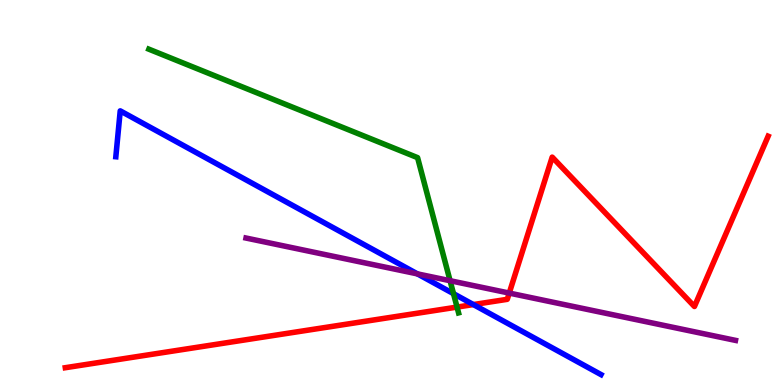[{'lines': ['blue', 'red'], 'intersections': [{'x': 6.11, 'y': 2.09}]}, {'lines': ['green', 'red'], 'intersections': [{'x': 5.9, 'y': 2.02}]}, {'lines': ['purple', 'red'], 'intersections': [{'x': 6.57, 'y': 2.39}]}, {'lines': ['blue', 'green'], 'intersections': [{'x': 5.85, 'y': 2.37}]}, {'lines': ['blue', 'purple'], 'intersections': [{'x': 5.39, 'y': 2.89}]}, {'lines': ['green', 'purple'], 'intersections': [{'x': 5.81, 'y': 2.71}]}]